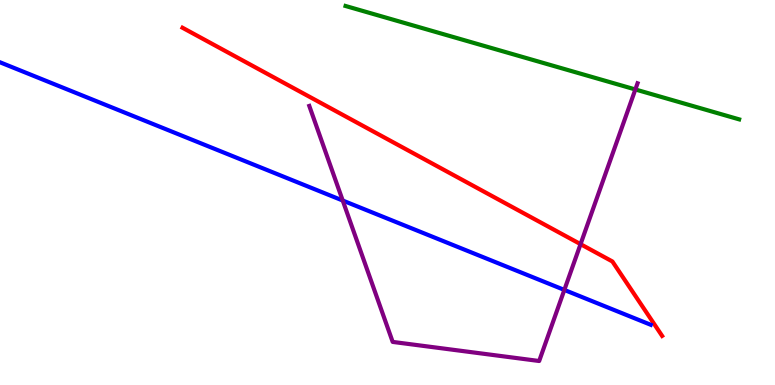[{'lines': ['blue', 'red'], 'intersections': []}, {'lines': ['green', 'red'], 'intersections': []}, {'lines': ['purple', 'red'], 'intersections': [{'x': 7.49, 'y': 3.66}]}, {'lines': ['blue', 'green'], 'intersections': []}, {'lines': ['blue', 'purple'], 'intersections': [{'x': 4.42, 'y': 4.79}, {'x': 7.28, 'y': 2.47}]}, {'lines': ['green', 'purple'], 'intersections': [{'x': 8.2, 'y': 7.68}]}]